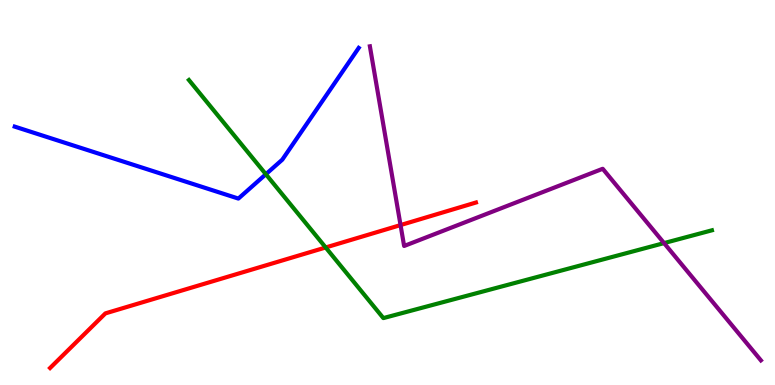[{'lines': ['blue', 'red'], 'intersections': []}, {'lines': ['green', 'red'], 'intersections': [{'x': 4.2, 'y': 3.57}]}, {'lines': ['purple', 'red'], 'intersections': [{'x': 5.17, 'y': 4.15}]}, {'lines': ['blue', 'green'], 'intersections': [{'x': 3.43, 'y': 5.47}]}, {'lines': ['blue', 'purple'], 'intersections': []}, {'lines': ['green', 'purple'], 'intersections': [{'x': 8.57, 'y': 3.69}]}]